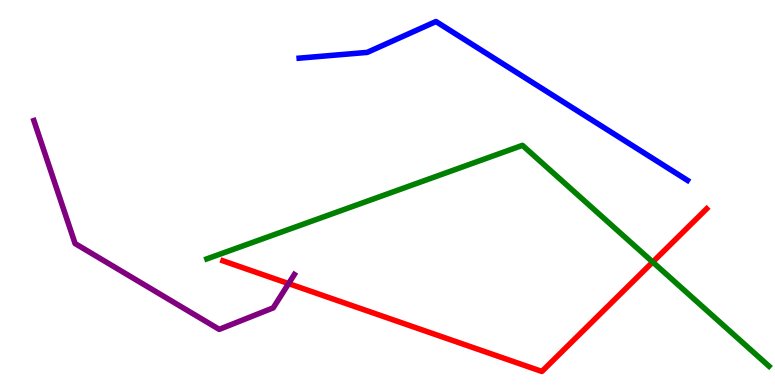[{'lines': ['blue', 'red'], 'intersections': []}, {'lines': ['green', 'red'], 'intersections': [{'x': 8.42, 'y': 3.19}]}, {'lines': ['purple', 'red'], 'intersections': [{'x': 3.72, 'y': 2.63}]}, {'lines': ['blue', 'green'], 'intersections': []}, {'lines': ['blue', 'purple'], 'intersections': []}, {'lines': ['green', 'purple'], 'intersections': []}]